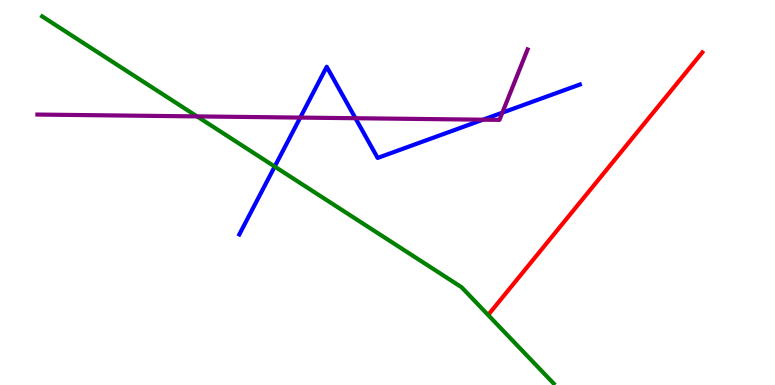[{'lines': ['blue', 'red'], 'intersections': []}, {'lines': ['green', 'red'], 'intersections': []}, {'lines': ['purple', 'red'], 'intersections': []}, {'lines': ['blue', 'green'], 'intersections': [{'x': 3.54, 'y': 5.67}]}, {'lines': ['blue', 'purple'], 'intersections': [{'x': 3.87, 'y': 6.95}, {'x': 4.59, 'y': 6.93}, {'x': 6.23, 'y': 6.89}, {'x': 6.48, 'y': 7.07}]}, {'lines': ['green', 'purple'], 'intersections': [{'x': 2.54, 'y': 6.98}]}]